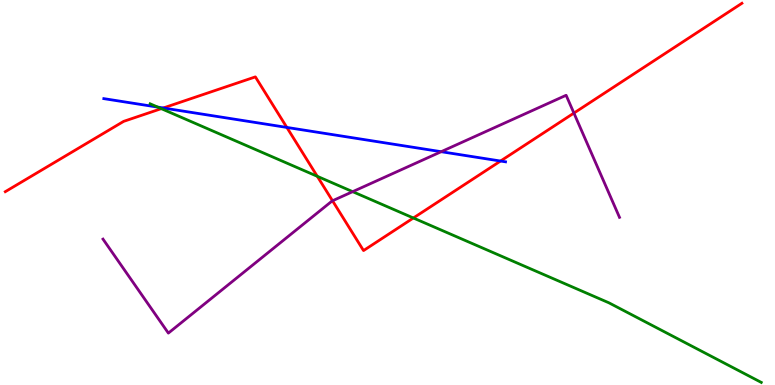[{'lines': ['blue', 'red'], 'intersections': [{'x': 2.11, 'y': 7.2}, {'x': 3.7, 'y': 6.69}, {'x': 6.46, 'y': 5.82}]}, {'lines': ['green', 'red'], 'intersections': [{'x': 2.08, 'y': 7.18}, {'x': 4.09, 'y': 5.42}, {'x': 5.33, 'y': 4.34}]}, {'lines': ['purple', 'red'], 'intersections': [{'x': 4.29, 'y': 4.79}, {'x': 7.41, 'y': 7.06}]}, {'lines': ['blue', 'green'], 'intersections': [{'x': 2.04, 'y': 7.22}]}, {'lines': ['blue', 'purple'], 'intersections': [{'x': 5.69, 'y': 6.06}]}, {'lines': ['green', 'purple'], 'intersections': [{'x': 4.55, 'y': 5.02}]}]